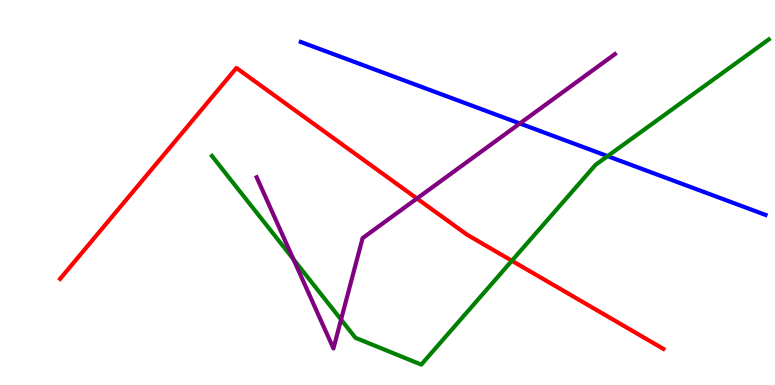[{'lines': ['blue', 'red'], 'intersections': []}, {'lines': ['green', 'red'], 'intersections': [{'x': 6.6, 'y': 3.23}]}, {'lines': ['purple', 'red'], 'intersections': [{'x': 5.38, 'y': 4.84}]}, {'lines': ['blue', 'green'], 'intersections': [{'x': 7.84, 'y': 5.94}]}, {'lines': ['blue', 'purple'], 'intersections': [{'x': 6.71, 'y': 6.79}]}, {'lines': ['green', 'purple'], 'intersections': [{'x': 3.79, 'y': 3.27}, {'x': 4.4, 'y': 1.7}]}]